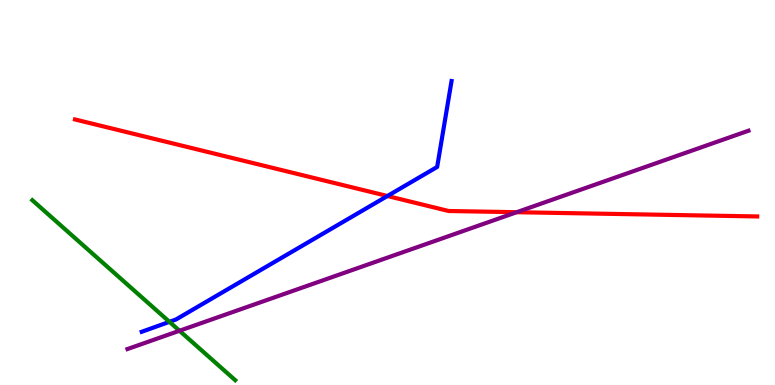[{'lines': ['blue', 'red'], 'intersections': [{'x': 5.0, 'y': 4.91}]}, {'lines': ['green', 'red'], 'intersections': []}, {'lines': ['purple', 'red'], 'intersections': [{'x': 6.67, 'y': 4.49}]}, {'lines': ['blue', 'green'], 'intersections': [{'x': 2.19, 'y': 1.64}]}, {'lines': ['blue', 'purple'], 'intersections': []}, {'lines': ['green', 'purple'], 'intersections': [{'x': 2.32, 'y': 1.41}]}]